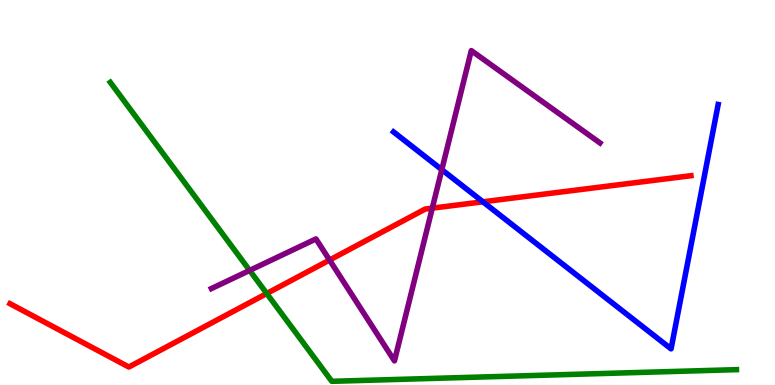[{'lines': ['blue', 'red'], 'intersections': [{'x': 6.23, 'y': 4.76}]}, {'lines': ['green', 'red'], 'intersections': [{'x': 3.44, 'y': 2.38}]}, {'lines': ['purple', 'red'], 'intersections': [{'x': 4.25, 'y': 3.25}, {'x': 5.58, 'y': 4.59}]}, {'lines': ['blue', 'green'], 'intersections': []}, {'lines': ['blue', 'purple'], 'intersections': [{'x': 5.7, 'y': 5.59}]}, {'lines': ['green', 'purple'], 'intersections': [{'x': 3.22, 'y': 2.98}]}]